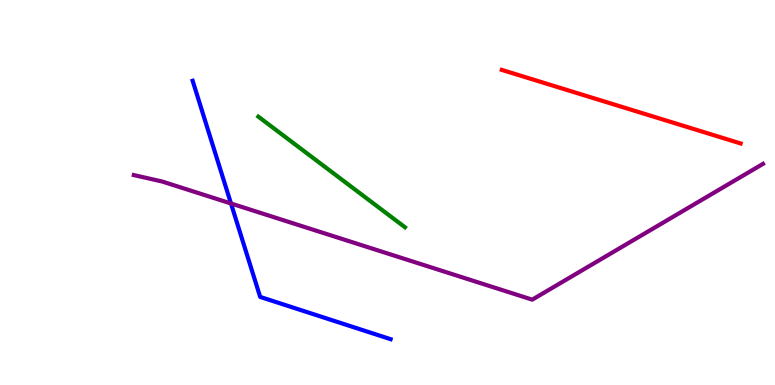[{'lines': ['blue', 'red'], 'intersections': []}, {'lines': ['green', 'red'], 'intersections': []}, {'lines': ['purple', 'red'], 'intersections': []}, {'lines': ['blue', 'green'], 'intersections': []}, {'lines': ['blue', 'purple'], 'intersections': [{'x': 2.98, 'y': 4.71}]}, {'lines': ['green', 'purple'], 'intersections': []}]